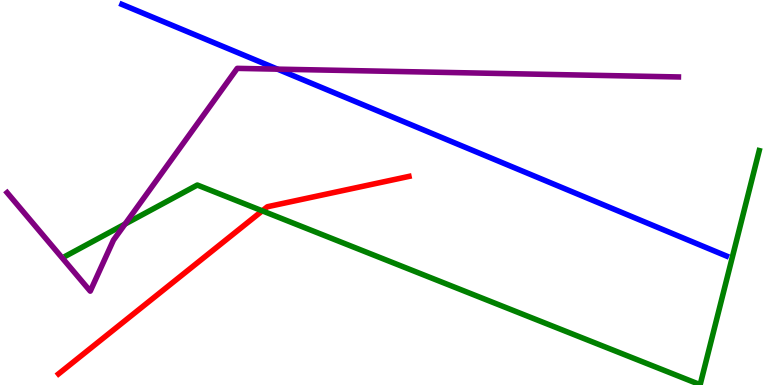[{'lines': ['blue', 'red'], 'intersections': []}, {'lines': ['green', 'red'], 'intersections': [{'x': 3.38, 'y': 4.52}]}, {'lines': ['purple', 'red'], 'intersections': []}, {'lines': ['blue', 'green'], 'intersections': []}, {'lines': ['blue', 'purple'], 'intersections': [{'x': 3.58, 'y': 8.2}]}, {'lines': ['green', 'purple'], 'intersections': [{'x': 1.61, 'y': 4.18}]}]